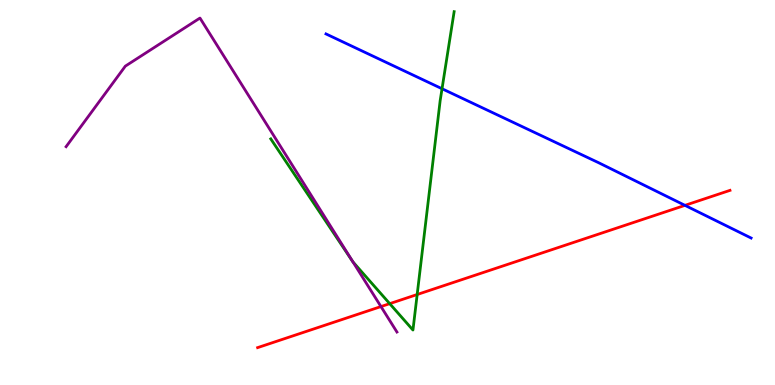[{'lines': ['blue', 'red'], 'intersections': [{'x': 8.84, 'y': 4.67}]}, {'lines': ['green', 'red'], 'intersections': [{'x': 5.03, 'y': 2.11}, {'x': 5.38, 'y': 2.35}]}, {'lines': ['purple', 'red'], 'intersections': [{'x': 4.92, 'y': 2.04}]}, {'lines': ['blue', 'green'], 'intersections': [{'x': 5.7, 'y': 7.7}]}, {'lines': ['blue', 'purple'], 'intersections': []}, {'lines': ['green', 'purple'], 'intersections': [{'x': 4.55, 'y': 3.2}]}]